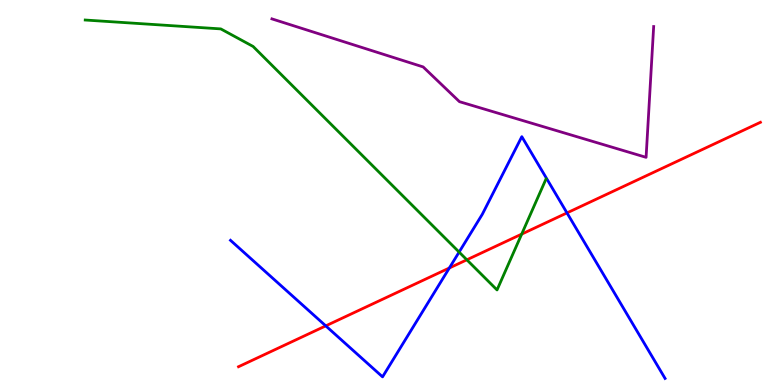[{'lines': ['blue', 'red'], 'intersections': [{'x': 4.2, 'y': 1.54}, {'x': 5.8, 'y': 3.04}, {'x': 7.32, 'y': 4.47}]}, {'lines': ['green', 'red'], 'intersections': [{'x': 6.02, 'y': 3.25}, {'x': 6.73, 'y': 3.92}]}, {'lines': ['purple', 'red'], 'intersections': []}, {'lines': ['blue', 'green'], 'intersections': [{'x': 5.92, 'y': 3.45}]}, {'lines': ['blue', 'purple'], 'intersections': []}, {'lines': ['green', 'purple'], 'intersections': []}]